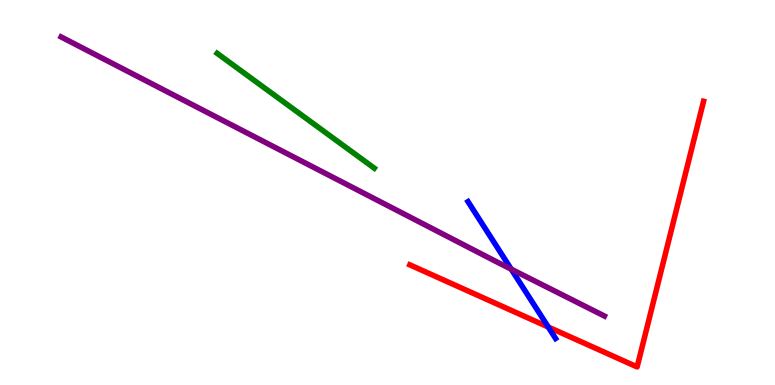[{'lines': ['blue', 'red'], 'intersections': [{'x': 7.07, 'y': 1.51}]}, {'lines': ['green', 'red'], 'intersections': []}, {'lines': ['purple', 'red'], 'intersections': []}, {'lines': ['blue', 'green'], 'intersections': []}, {'lines': ['blue', 'purple'], 'intersections': [{'x': 6.6, 'y': 3.01}]}, {'lines': ['green', 'purple'], 'intersections': []}]